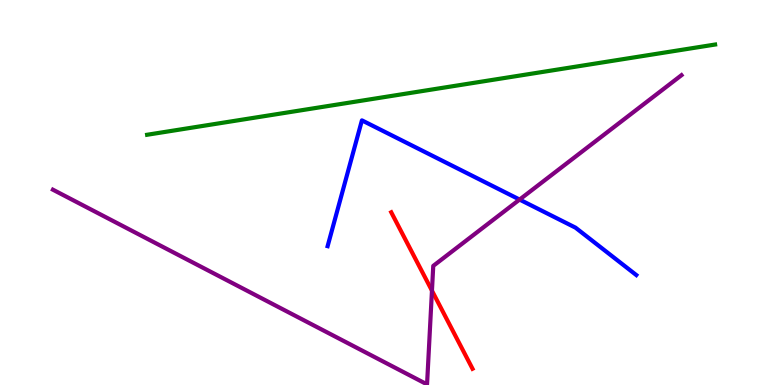[{'lines': ['blue', 'red'], 'intersections': []}, {'lines': ['green', 'red'], 'intersections': []}, {'lines': ['purple', 'red'], 'intersections': [{'x': 5.57, 'y': 2.45}]}, {'lines': ['blue', 'green'], 'intersections': []}, {'lines': ['blue', 'purple'], 'intersections': [{'x': 6.7, 'y': 4.82}]}, {'lines': ['green', 'purple'], 'intersections': []}]